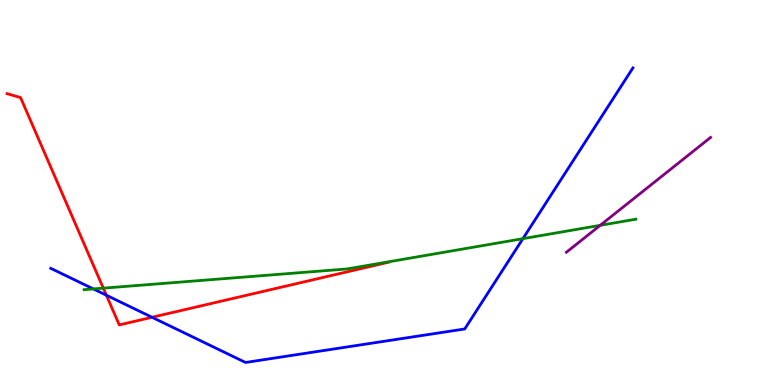[{'lines': ['blue', 'red'], 'intersections': [{'x': 1.37, 'y': 2.33}, {'x': 1.96, 'y': 1.76}]}, {'lines': ['green', 'red'], 'intersections': [{'x': 1.33, 'y': 2.52}]}, {'lines': ['purple', 'red'], 'intersections': []}, {'lines': ['blue', 'green'], 'intersections': [{'x': 1.2, 'y': 2.5}, {'x': 6.75, 'y': 3.8}]}, {'lines': ['blue', 'purple'], 'intersections': []}, {'lines': ['green', 'purple'], 'intersections': [{'x': 7.74, 'y': 4.15}]}]